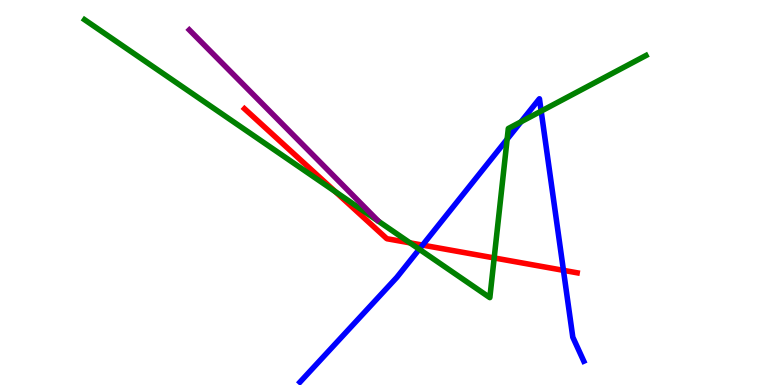[{'lines': ['blue', 'red'], 'intersections': [{'x': 5.45, 'y': 3.63}, {'x': 7.27, 'y': 2.98}]}, {'lines': ['green', 'red'], 'intersections': [{'x': 4.33, 'y': 5.02}, {'x': 5.29, 'y': 3.69}, {'x': 6.38, 'y': 3.3}]}, {'lines': ['purple', 'red'], 'intersections': []}, {'lines': ['blue', 'green'], 'intersections': [{'x': 5.41, 'y': 3.53}, {'x': 6.54, 'y': 6.38}, {'x': 6.72, 'y': 6.84}, {'x': 6.98, 'y': 7.11}]}, {'lines': ['blue', 'purple'], 'intersections': []}, {'lines': ['green', 'purple'], 'intersections': []}]